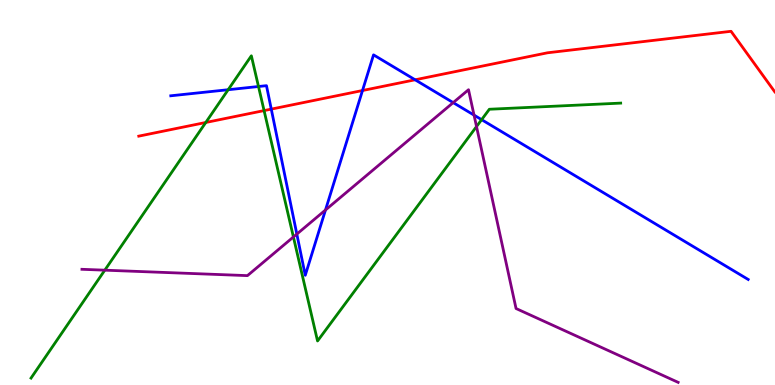[{'lines': ['blue', 'red'], 'intersections': [{'x': 3.5, 'y': 7.17}, {'x': 4.68, 'y': 7.65}, {'x': 5.36, 'y': 7.93}]}, {'lines': ['green', 'red'], 'intersections': [{'x': 2.66, 'y': 6.82}, {'x': 3.41, 'y': 7.13}]}, {'lines': ['purple', 'red'], 'intersections': []}, {'lines': ['blue', 'green'], 'intersections': [{'x': 2.94, 'y': 7.67}, {'x': 3.34, 'y': 7.75}, {'x': 6.21, 'y': 6.89}]}, {'lines': ['blue', 'purple'], 'intersections': [{'x': 3.83, 'y': 3.92}, {'x': 4.2, 'y': 4.55}, {'x': 5.85, 'y': 7.33}, {'x': 6.12, 'y': 7.01}]}, {'lines': ['green', 'purple'], 'intersections': [{'x': 1.35, 'y': 2.98}, {'x': 3.79, 'y': 3.84}, {'x': 6.15, 'y': 6.71}]}]